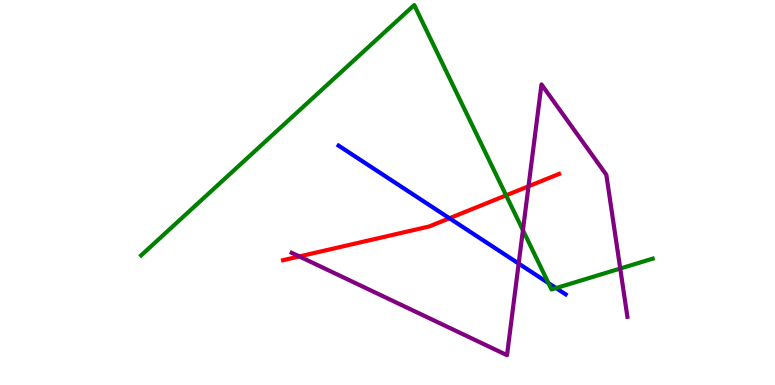[{'lines': ['blue', 'red'], 'intersections': [{'x': 5.8, 'y': 4.33}]}, {'lines': ['green', 'red'], 'intersections': [{'x': 6.53, 'y': 4.93}]}, {'lines': ['purple', 'red'], 'intersections': [{'x': 3.86, 'y': 3.34}, {'x': 6.82, 'y': 5.16}]}, {'lines': ['blue', 'green'], 'intersections': [{'x': 7.08, 'y': 2.65}, {'x': 7.18, 'y': 2.52}]}, {'lines': ['blue', 'purple'], 'intersections': [{'x': 6.69, 'y': 3.15}]}, {'lines': ['green', 'purple'], 'intersections': [{'x': 6.75, 'y': 4.02}, {'x': 8.0, 'y': 3.02}]}]